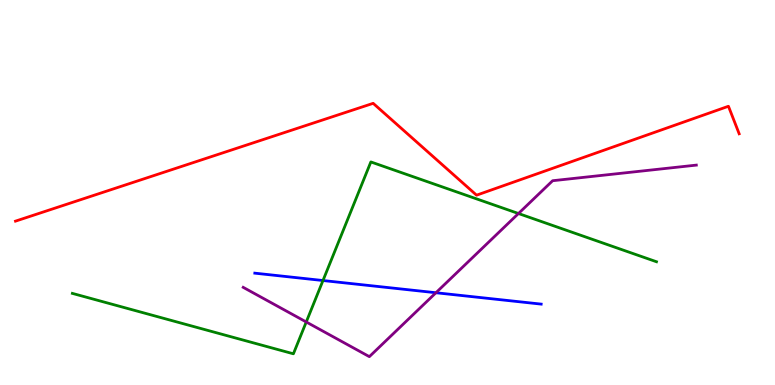[{'lines': ['blue', 'red'], 'intersections': []}, {'lines': ['green', 'red'], 'intersections': []}, {'lines': ['purple', 'red'], 'intersections': []}, {'lines': ['blue', 'green'], 'intersections': [{'x': 4.17, 'y': 2.71}]}, {'lines': ['blue', 'purple'], 'intersections': [{'x': 5.63, 'y': 2.4}]}, {'lines': ['green', 'purple'], 'intersections': [{'x': 3.95, 'y': 1.64}, {'x': 6.69, 'y': 4.45}]}]